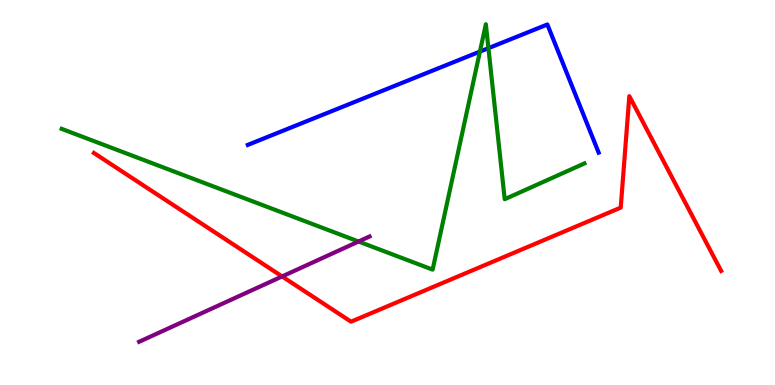[{'lines': ['blue', 'red'], 'intersections': []}, {'lines': ['green', 'red'], 'intersections': []}, {'lines': ['purple', 'red'], 'intersections': [{'x': 3.64, 'y': 2.82}]}, {'lines': ['blue', 'green'], 'intersections': [{'x': 6.19, 'y': 8.66}, {'x': 6.3, 'y': 8.75}]}, {'lines': ['blue', 'purple'], 'intersections': []}, {'lines': ['green', 'purple'], 'intersections': [{'x': 4.63, 'y': 3.73}]}]